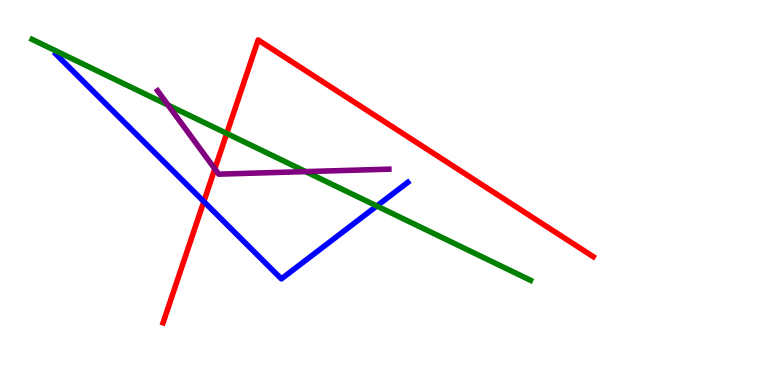[{'lines': ['blue', 'red'], 'intersections': [{'x': 2.63, 'y': 4.76}]}, {'lines': ['green', 'red'], 'intersections': [{'x': 2.93, 'y': 6.53}]}, {'lines': ['purple', 'red'], 'intersections': [{'x': 2.77, 'y': 5.61}]}, {'lines': ['blue', 'green'], 'intersections': [{'x': 4.86, 'y': 4.65}]}, {'lines': ['blue', 'purple'], 'intersections': []}, {'lines': ['green', 'purple'], 'intersections': [{'x': 2.17, 'y': 7.27}, {'x': 3.94, 'y': 5.54}]}]